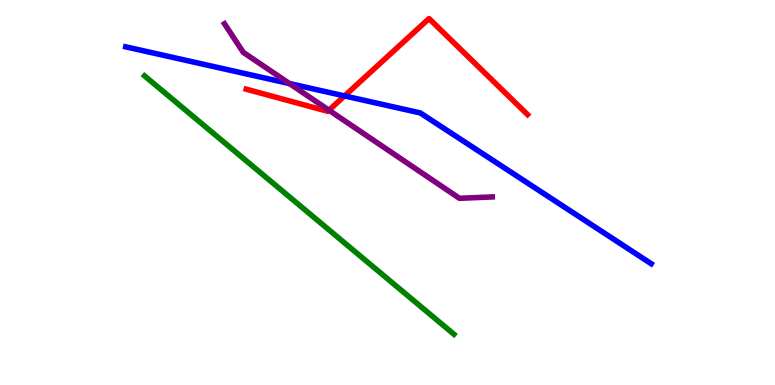[{'lines': ['blue', 'red'], 'intersections': [{'x': 4.45, 'y': 7.51}]}, {'lines': ['green', 'red'], 'intersections': []}, {'lines': ['purple', 'red'], 'intersections': [{'x': 4.24, 'y': 7.14}]}, {'lines': ['blue', 'green'], 'intersections': []}, {'lines': ['blue', 'purple'], 'intersections': [{'x': 3.74, 'y': 7.83}]}, {'lines': ['green', 'purple'], 'intersections': []}]